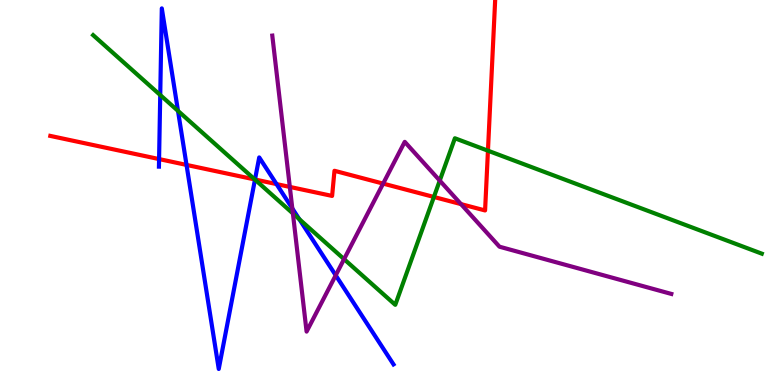[{'lines': ['blue', 'red'], 'intersections': [{'x': 2.05, 'y': 5.87}, {'x': 2.41, 'y': 5.72}, {'x': 3.29, 'y': 5.34}, {'x': 3.57, 'y': 5.22}]}, {'lines': ['green', 'red'], 'intersections': [{'x': 3.29, 'y': 5.34}, {'x': 5.6, 'y': 4.88}, {'x': 6.3, 'y': 6.09}]}, {'lines': ['purple', 'red'], 'intersections': [{'x': 3.74, 'y': 5.14}, {'x': 4.94, 'y': 5.23}, {'x': 5.95, 'y': 4.7}]}, {'lines': ['blue', 'green'], 'intersections': [{'x': 2.07, 'y': 7.53}, {'x': 2.3, 'y': 7.12}, {'x': 3.29, 'y': 5.33}, {'x': 3.86, 'y': 4.31}]}, {'lines': ['blue', 'purple'], 'intersections': [{'x': 3.77, 'y': 4.59}, {'x': 4.33, 'y': 2.85}]}, {'lines': ['green', 'purple'], 'intersections': [{'x': 3.78, 'y': 4.46}, {'x': 4.44, 'y': 3.27}, {'x': 5.67, 'y': 5.31}]}]